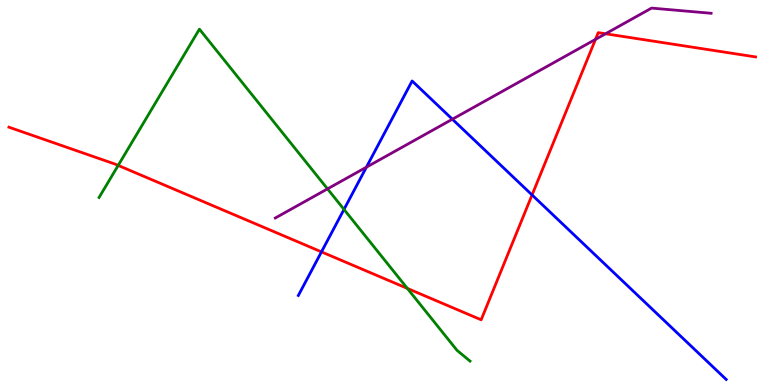[{'lines': ['blue', 'red'], 'intersections': [{'x': 4.15, 'y': 3.46}, {'x': 6.87, 'y': 4.94}]}, {'lines': ['green', 'red'], 'intersections': [{'x': 1.52, 'y': 5.7}, {'x': 5.26, 'y': 2.51}]}, {'lines': ['purple', 'red'], 'intersections': [{'x': 7.68, 'y': 8.98}, {'x': 7.81, 'y': 9.12}]}, {'lines': ['blue', 'green'], 'intersections': [{'x': 4.44, 'y': 4.56}]}, {'lines': ['blue', 'purple'], 'intersections': [{'x': 4.73, 'y': 5.66}, {'x': 5.84, 'y': 6.9}]}, {'lines': ['green', 'purple'], 'intersections': [{'x': 4.23, 'y': 5.09}]}]